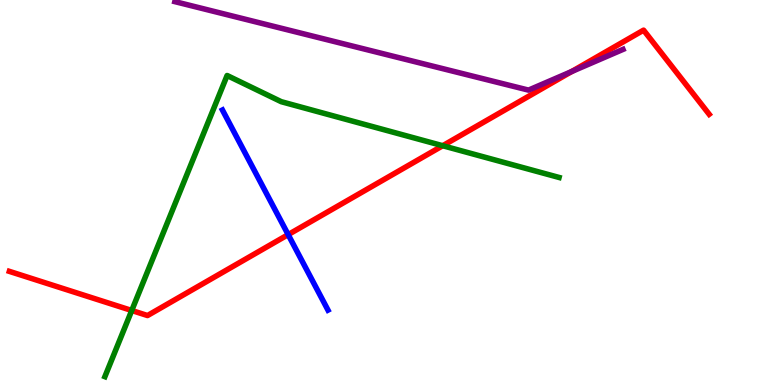[{'lines': ['blue', 'red'], 'intersections': [{'x': 3.72, 'y': 3.91}]}, {'lines': ['green', 'red'], 'intersections': [{'x': 1.7, 'y': 1.94}, {'x': 5.71, 'y': 6.22}]}, {'lines': ['purple', 'red'], 'intersections': [{'x': 7.38, 'y': 8.14}]}, {'lines': ['blue', 'green'], 'intersections': []}, {'lines': ['blue', 'purple'], 'intersections': []}, {'lines': ['green', 'purple'], 'intersections': []}]